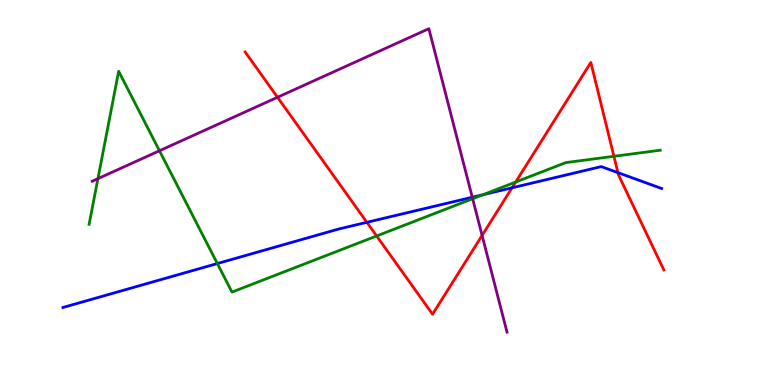[{'lines': ['blue', 'red'], 'intersections': [{'x': 4.73, 'y': 4.23}, {'x': 6.61, 'y': 5.12}, {'x': 7.97, 'y': 5.52}]}, {'lines': ['green', 'red'], 'intersections': [{'x': 4.86, 'y': 3.87}, {'x': 6.65, 'y': 5.27}, {'x': 7.92, 'y': 5.94}]}, {'lines': ['purple', 'red'], 'intersections': [{'x': 3.58, 'y': 7.47}, {'x': 6.22, 'y': 3.88}]}, {'lines': ['blue', 'green'], 'intersections': [{'x': 2.8, 'y': 3.15}, {'x': 6.23, 'y': 4.94}]}, {'lines': ['blue', 'purple'], 'intersections': [{'x': 6.09, 'y': 4.88}]}, {'lines': ['green', 'purple'], 'intersections': [{'x': 1.26, 'y': 5.36}, {'x': 2.06, 'y': 6.08}, {'x': 6.1, 'y': 4.84}]}]